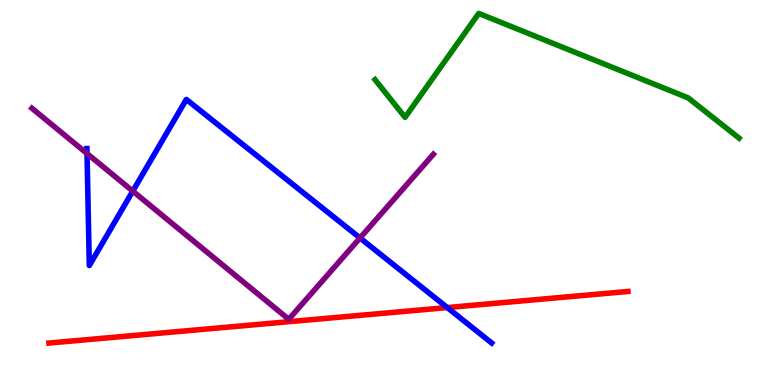[{'lines': ['blue', 'red'], 'intersections': [{'x': 5.77, 'y': 2.01}]}, {'lines': ['green', 'red'], 'intersections': []}, {'lines': ['purple', 'red'], 'intersections': []}, {'lines': ['blue', 'green'], 'intersections': []}, {'lines': ['blue', 'purple'], 'intersections': [{'x': 1.12, 'y': 6.01}, {'x': 1.71, 'y': 5.04}, {'x': 4.65, 'y': 3.82}]}, {'lines': ['green', 'purple'], 'intersections': []}]